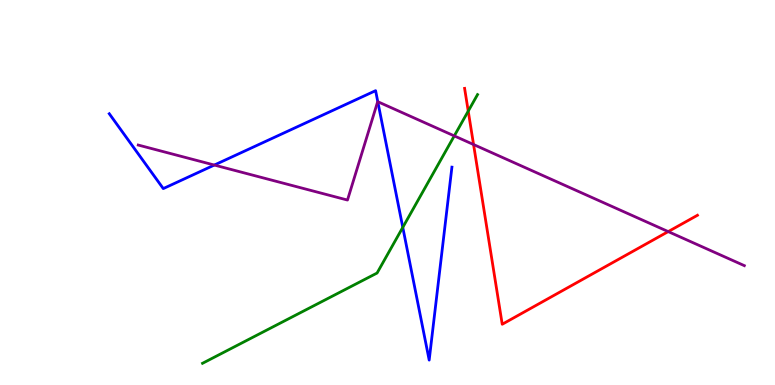[{'lines': ['blue', 'red'], 'intersections': []}, {'lines': ['green', 'red'], 'intersections': [{'x': 6.04, 'y': 7.11}]}, {'lines': ['purple', 'red'], 'intersections': [{'x': 6.11, 'y': 6.25}, {'x': 8.62, 'y': 3.98}]}, {'lines': ['blue', 'green'], 'intersections': [{'x': 5.2, 'y': 4.09}]}, {'lines': ['blue', 'purple'], 'intersections': [{'x': 2.77, 'y': 5.71}, {'x': 4.87, 'y': 7.36}]}, {'lines': ['green', 'purple'], 'intersections': [{'x': 5.86, 'y': 6.47}]}]